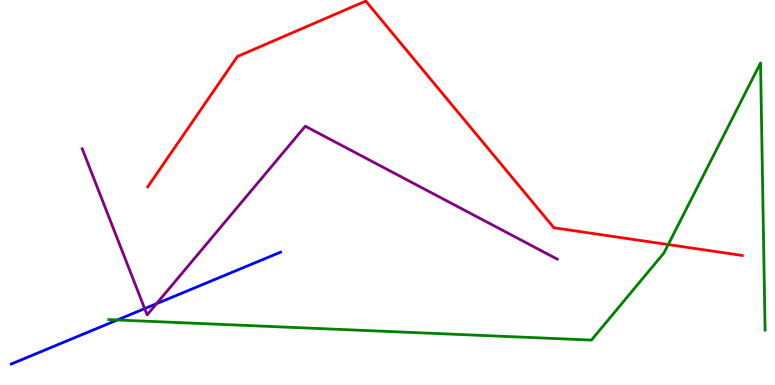[{'lines': ['blue', 'red'], 'intersections': []}, {'lines': ['green', 'red'], 'intersections': [{'x': 8.62, 'y': 3.65}]}, {'lines': ['purple', 'red'], 'intersections': []}, {'lines': ['blue', 'green'], 'intersections': [{'x': 1.51, 'y': 1.69}]}, {'lines': ['blue', 'purple'], 'intersections': [{'x': 1.87, 'y': 1.98}, {'x': 2.02, 'y': 2.11}]}, {'lines': ['green', 'purple'], 'intersections': []}]